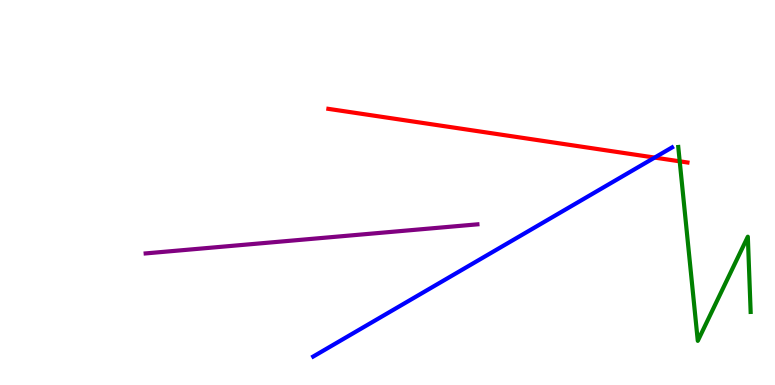[{'lines': ['blue', 'red'], 'intersections': [{'x': 8.45, 'y': 5.91}]}, {'lines': ['green', 'red'], 'intersections': [{'x': 8.77, 'y': 5.81}]}, {'lines': ['purple', 'red'], 'intersections': []}, {'lines': ['blue', 'green'], 'intersections': []}, {'lines': ['blue', 'purple'], 'intersections': []}, {'lines': ['green', 'purple'], 'intersections': []}]